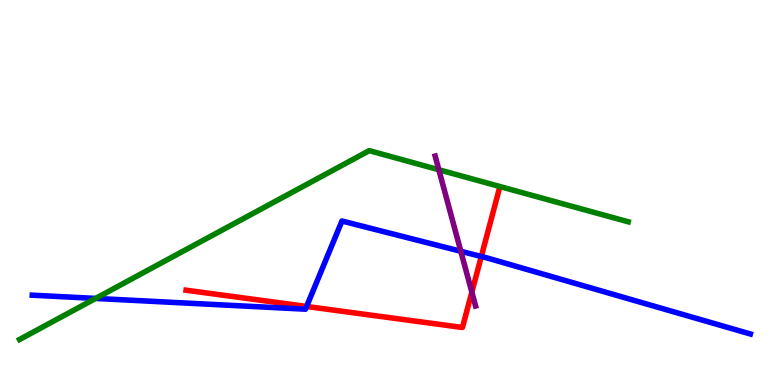[{'lines': ['blue', 'red'], 'intersections': [{'x': 3.96, 'y': 2.04}, {'x': 6.21, 'y': 3.34}]}, {'lines': ['green', 'red'], 'intersections': []}, {'lines': ['purple', 'red'], 'intersections': [{'x': 6.09, 'y': 2.41}]}, {'lines': ['blue', 'green'], 'intersections': [{'x': 1.23, 'y': 2.25}]}, {'lines': ['blue', 'purple'], 'intersections': [{'x': 5.95, 'y': 3.47}]}, {'lines': ['green', 'purple'], 'intersections': [{'x': 5.66, 'y': 5.59}]}]